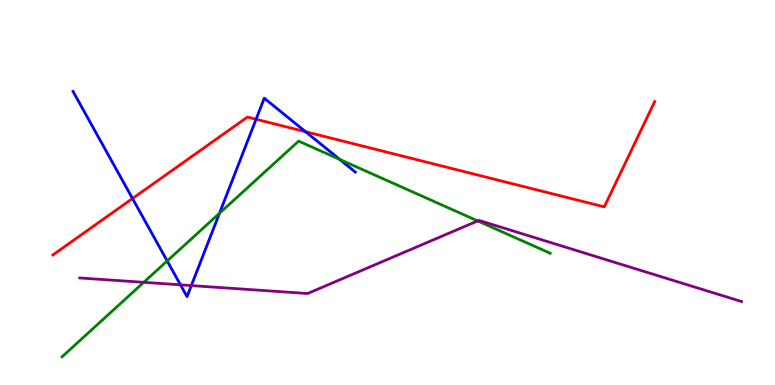[{'lines': ['blue', 'red'], 'intersections': [{'x': 1.71, 'y': 4.84}, {'x': 3.3, 'y': 6.9}, {'x': 3.94, 'y': 6.58}]}, {'lines': ['green', 'red'], 'intersections': []}, {'lines': ['purple', 'red'], 'intersections': []}, {'lines': ['blue', 'green'], 'intersections': [{'x': 2.16, 'y': 3.22}, {'x': 2.83, 'y': 4.46}, {'x': 4.38, 'y': 5.86}]}, {'lines': ['blue', 'purple'], 'intersections': [{'x': 2.33, 'y': 2.6}, {'x': 2.47, 'y': 2.58}]}, {'lines': ['green', 'purple'], 'intersections': [{'x': 1.85, 'y': 2.67}, {'x': 6.16, 'y': 4.26}]}]